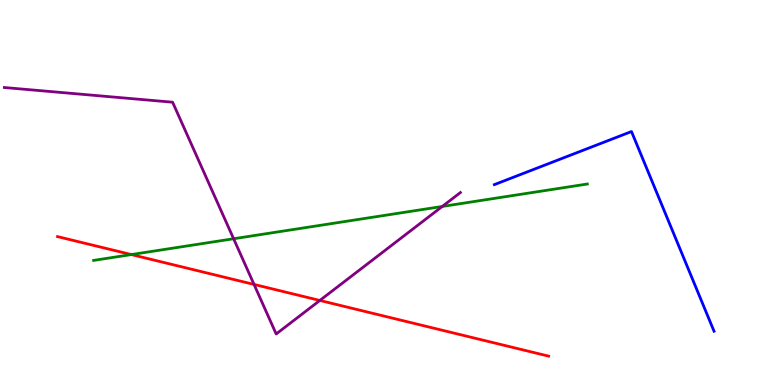[{'lines': ['blue', 'red'], 'intersections': []}, {'lines': ['green', 'red'], 'intersections': [{'x': 1.69, 'y': 3.39}]}, {'lines': ['purple', 'red'], 'intersections': [{'x': 3.28, 'y': 2.61}, {'x': 4.13, 'y': 2.2}]}, {'lines': ['blue', 'green'], 'intersections': []}, {'lines': ['blue', 'purple'], 'intersections': []}, {'lines': ['green', 'purple'], 'intersections': [{'x': 3.01, 'y': 3.8}, {'x': 5.71, 'y': 4.64}]}]